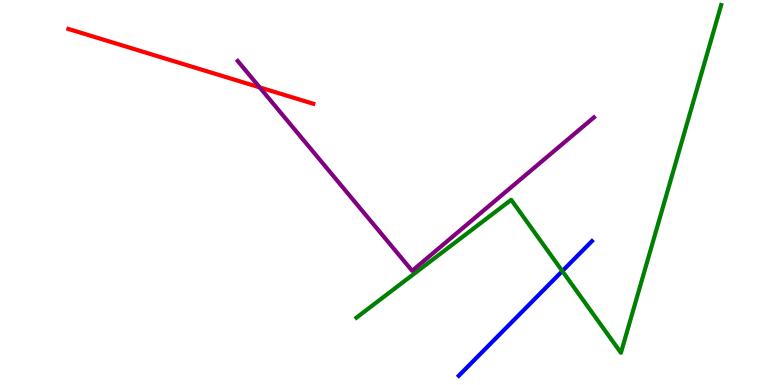[{'lines': ['blue', 'red'], 'intersections': []}, {'lines': ['green', 'red'], 'intersections': []}, {'lines': ['purple', 'red'], 'intersections': [{'x': 3.35, 'y': 7.73}]}, {'lines': ['blue', 'green'], 'intersections': [{'x': 7.26, 'y': 2.96}]}, {'lines': ['blue', 'purple'], 'intersections': []}, {'lines': ['green', 'purple'], 'intersections': []}]